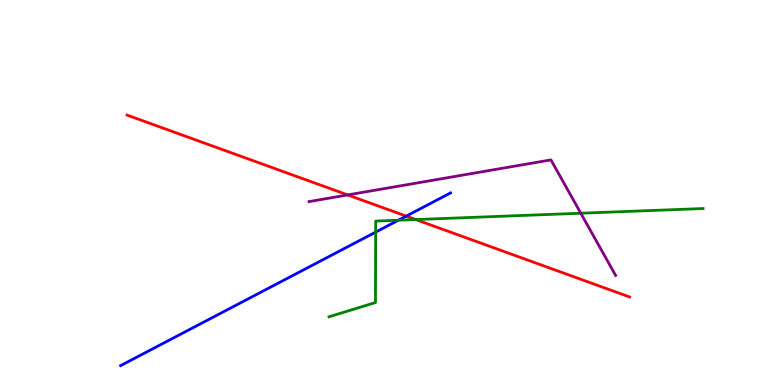[{'lines': ['blue', 'red'], 'intersections': [{'x': 5.24, 'y': 4.39}]}, {'lines': ['green', 'red'], 'intersections': [{'x': 5.36, 'y': 4.3}]}, {'lines': ['purple', 'red'], 'intersections': [{'x': 4.49, 'y': 4.94}]}, {'lines': ['blue', 'green'], 'intersections': [{'x': 4.85, 'y': 3.97}, {'x': 5.14, 'y': 4.28}]}, {'lines': ['blue', 'purple'], 'intersections': []}, {'lines': ['green', 'purple'], 'intersections': [{'x': 7.49, 'y': 4.46}]}]